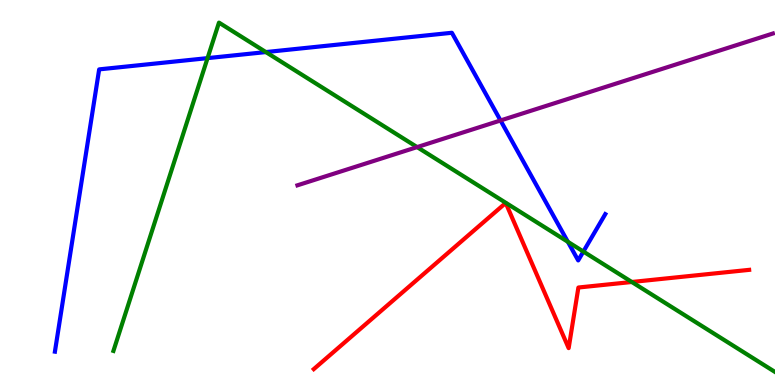[{'lines': ['blue', 'red'], 'intersections': []}, {'lines': ['green', 'red'], 'intersections': [{'x': 8.15, 'y': 2.68}]}, {'lines': ['purple', 'red'], 'intersections': []}, {'lines': ['blue', 'green'], 'intersections': [{'x': 2.68, 'y': 8.49}, {'x': 3.43, 'y': 8.65}, {'x': 7.33, 'y': 3.72}, {'x': 7.53, 'y': 3.47}]}, {'lines': ['blue', 'purple'], 'intersections': [{'x': 6.46, 'y': 6.87}]}, {'lines': ['green', 'purple'], 'intersections': [{'x': 5.38, 'y': 6.18}]}]